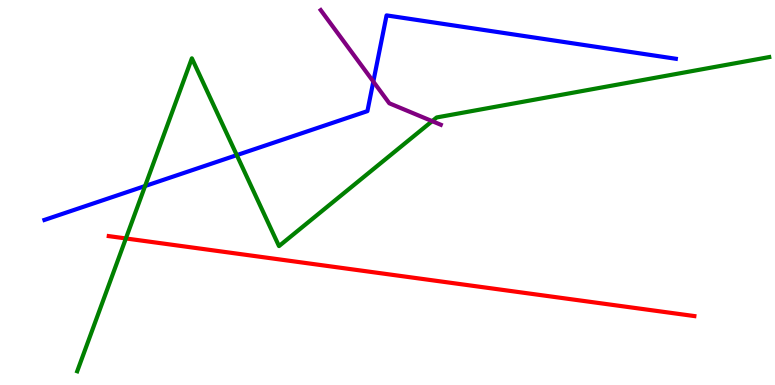[{'lines': ['blue', 'red'], 'intersections': []}, {'lines': ['green', 'red'], 'intersections': [{'x': 1.62, 'y': 3.81}]}, {'lines': ['purple', 'red'], 'intersections': []}, {'lines': ['blue', 'green'], 'intersections': [{'x': 1.87, 'y': 5.17}, {'x': 3.06, 'y': 5.97}]}, {'lines': ['blue', 'purple'], 'intersections': [{'x': 4.82, 'y': 7.88}]}, {'lines': ['green', 'purple'], 'intersections': [{'x': 5.58, 'y': 6.85}]}]